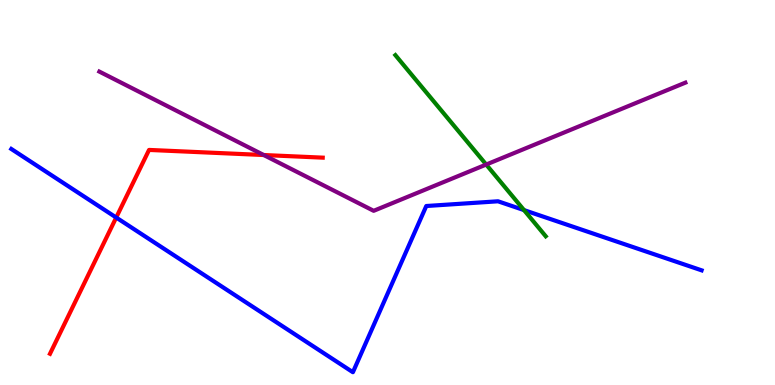[{'lines': ['blue', 'red'], 'intersections': [{'x': 1.5, 'y': 4.35}]}, {'lines': ['green', 'red'], 'intersections': []}, {'lines': ['purple', 'red'], 'intersections': [{'x': 3.4, 'y': 5.97}]}, {'lines': ['blue', 'green'], 'intersections': [{'x': 6.76, 'y': 4.54}]}, {'lines': ['blue', 'purple'], 'intersections': []}, {'lines': ['green', 'purple'], 'intersections': [{'x': 6.27, 'y': 5.73}]}]